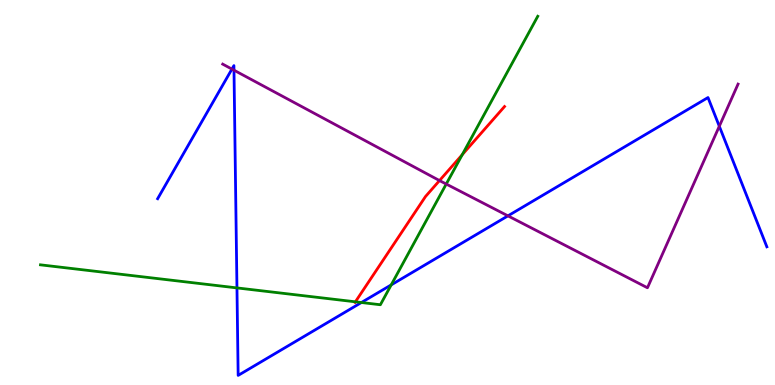[{'lines': ['blue', 'red'], 'intersections': []}, {'lines': ['green', 'red'], 'intersections': [{'x': 4.59, 'y': 2.16}, {'x': 5.96, 'y': 5.98}]}, {'lines': ['purple', 'red'], 'intersections': [{'x': 5.67, 'y': 5.31}]}, {'lines': ['blue', 'green'], 'intersections': [{'x': 3.06, 'y': 2.52}, {'x': 4.66, 'y': 2.14}, {'x': 5.05, 'y': 2.6}]}, {'lines': ['blue', 'purple'], 'intersections': [{'x': 2.99, 'y': 8.21}, {'x': 3.02, 'y': 8.18}, {'x': 6.55, 'y': 4.39}, {'x': 9.28, 'y': 6.72}]}, {'lines': ['green', 'purple'], 'intersections': [{'x': 5.76, 'y': 5.22}]}]